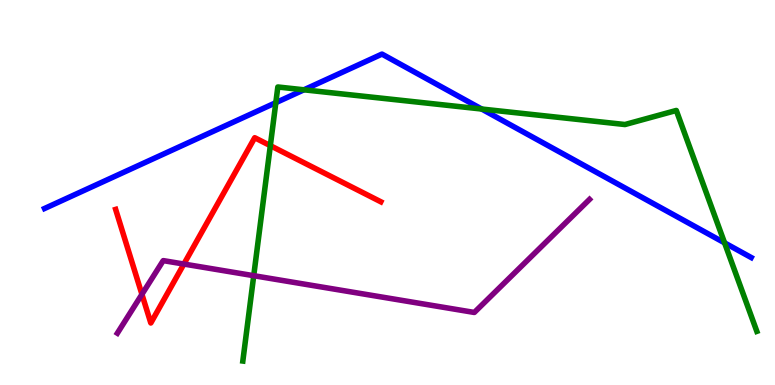[{'lines': ['blue', 'red'], 'intersections': []}, {'lines': ['green', 'red'], 'intersections': [{'x': 3.49, 'y': 6.22}]}, {'lines': ['purple', 'red'], 'intersections': [{'x': 1.83, 'y': 2.36}, {'x': 2.37, 'y': 3.14}]}, {'lines': ['blue', 'green'], 'intersections': [{'x': 3.56, 'y': 7.33}, {'x': 3.92, 'y': 7.67}, {'x': 6.22, 'y': 7.17}, {'x': 9.35, 'y': 3.69}]}, {'lines': ['blue', 'purple'], 'intersections': []}, {'lines': ['green', 'purple'], 'intersections': [{'x': 3.27, 'y': 2.84}]}]